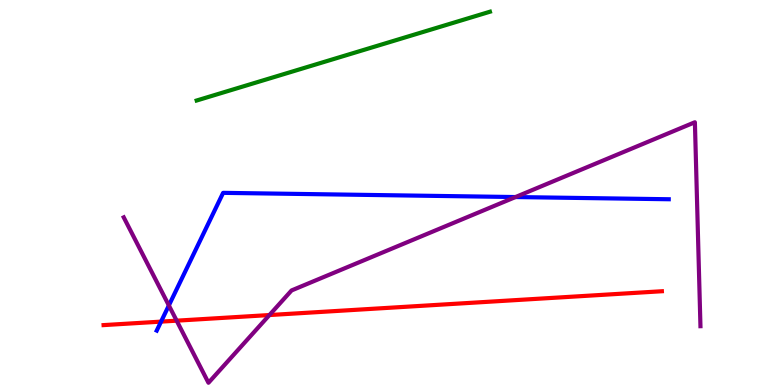[{'lines': ['blue', 'red'], 'intersections': [{'x': 2.08, 'y': 1.65}]}, {'lines': ['green', 'red'], 'intersections': []}, {'lines': ['purple', 'red'], 'intersections': [{'x': 2.28, 'y': 1.67}, {'x': 3.48, 'y': 1.82}]}, {'lines': ['blue', 'green'], 'intersections': []}, {'lines': ['blue', 'purple'], 'intersections': [{'x': 2.18, 'y': 2.07}, {'x': 6.65, 'y': 4.88}]}, {'lines': ['green', 'purple'], 'intersections': []}]